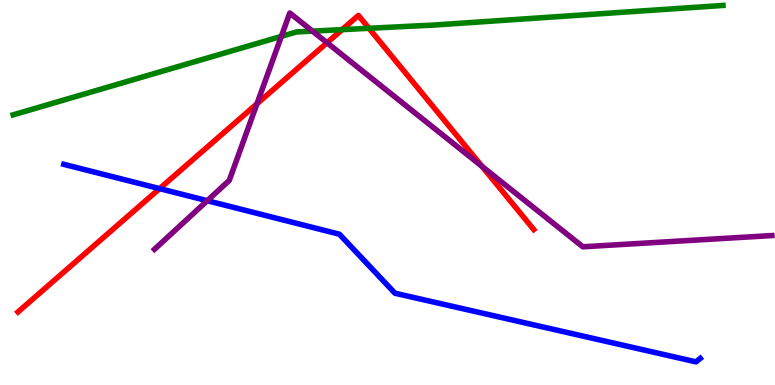[{'lines': ['blue', 'red'], 'intersections': [{'x': 2.06, 'y': 5.1}]}, {'lines': ['green', 'red'], 'intersections': [{'x': 4.41, 'y': 9.23}, {'x': 4.76, 'y': 9.27}]}, {'lines': ['purple', 'red'], 'intersections': [{'x': 3.32, 'y': 7.3}, {'x': 4.22, 'y': 8.89}, {'x': 6.22, 'y': 5.68}]}, {'lines': ['blue', 'green'], 'intersections': []}, {'lines': ['blue', 'purple'], 'intersections': [{'x': 2.67, 'y': 4.79}]}, {'lines': ['green', 'purple'], 'intersections': [{'x': 3.63, 'y': 9.06}, {'x': 4.03, 'y': 9.19}]}]